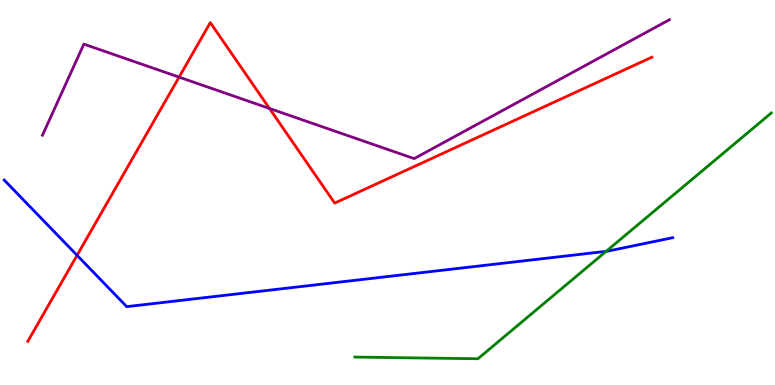[{'lines': ['blue', 'red'], 'intersections': [{'x': 0.994, 'y': 3.37}]}, {'lines': ['green', 'red'], 'intersections': []}, {'lines': ['purple', 'red'], 'intersections': [{'x': 2.31, 'y': 8.0}, {'x': 3.48, 'y': 7.18}]}, {'lines': ['blue', 'green'], 'intersections': [{'x': 7.82, 'y': 3.47}]}, {'lines': ['blue', 'purple'], 'intersections': []}, {'lines': ['green', 'purple'], 'intersections': []}]